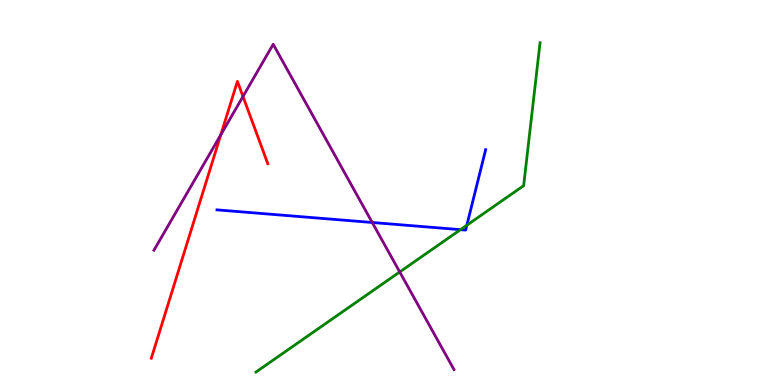[{'lines': ['blue', 'red'], 'intersections': []}, {'lines': ['green', 'red'], 'intersections': []}, {'lines': ['purple', 'red'], 'intersections': [{'x': 2.85, 'y': 6.5}, {'x': 3.14, 'y': 7.49}]}, {'lines': ['blue', 'green'], 'intersections': [{'x': 5.94, 'y': 4.03}, {'x': 6.02, 'y': 4.15}]}, {'lines': ['blue', 'purple'], 'intersections': [{'x': 4.8, 'y': 4.22}]}, {'lines': ['green', 'purple'], 'intersections': [{'x': 5.16, 'y': 2.94}]}]